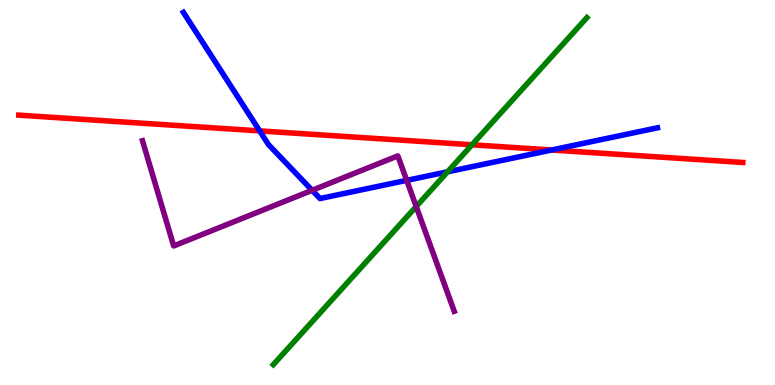[{'lines': ['blue', 'red'], 'intersections': [{'x': 3.35, 'y': 6.6}, {'x': 7.12, 'y': 6.1}]}, {'lines': ['green', 'red'], 'intersections': [{'x': 6.09, 'y': 6.24}]}, {'lines': ['purple', 'red'], 'intersections': []}, {'lines': ['blue', 'green'], 'intersections': [{'x': 5.78, 'y': 5.54}]}, {'lines': ['blue', 'purple'], 'intersections': [{'x': 4.03, 'y': 5.06}, {'x': 5.25, 'y': 5.32}]}, {'lines': ['green', 'purple'], 'intersections': [{'x': 5.37, 'y': 4.64}]}]